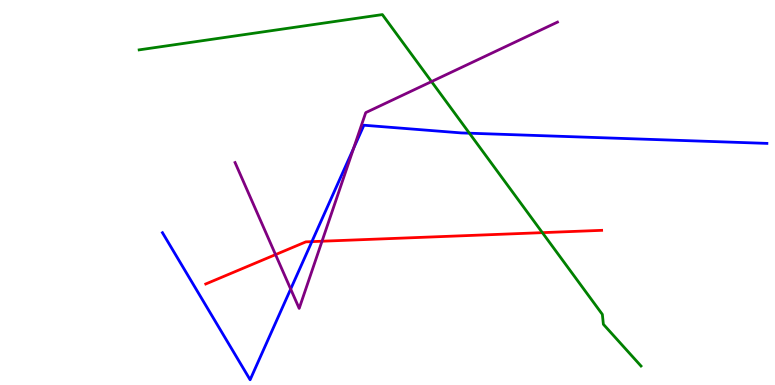[{'lines': ['blue', 'red'], 'intersections': [{'x': 4.02, 'y': 3.72}]}, {'lines': ['green', 'red'], 'intersections': [{'x': 7.0, 'y': 3.96}]}, {'lines': ['purple', 'red'], 'intersections': [{'x': 3.56, 'y': 3.39}, {'x': 4.16, 'y': 3.73}]}, {'lines': ['blue', 'green'], 'intersections': [{'x': 6.06, 'y': 6.54}]}, {'lines': ['blue', 'purple'], 'intersections': [{'x': 3.75, 'y': 2.49}, {'x': 4.56, 'y': 6.15}]}, {'lines': ['green', 'purple'], 'intersections': [{'x': 5.57, 'y': 7.88}]}]